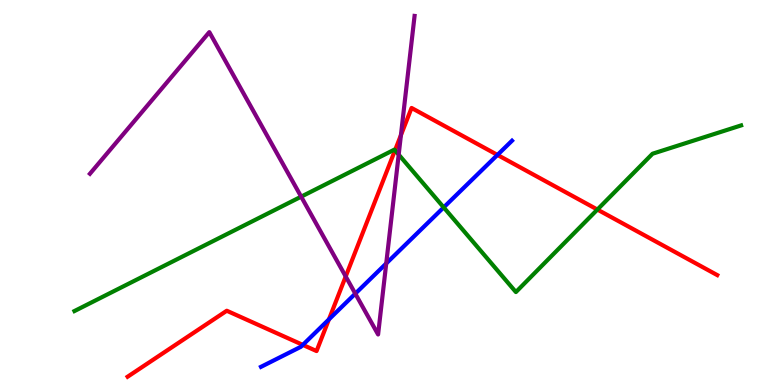[{'lines': ['blue', 'red'], 'intersections': [{'x': 3.91, 'y': 1.04}, {'x': 4.24, 'y': 1.7}, {'x': 6.42, 'y': 5.98}]}, {'lines': ['green', 'red'], 'intersections': [{'x': 5.1, 'y': 6.1}, {'x': 7.71, 'y': 4.56}]}, {'lines': ['purple', 'red'], 'intersections': [{'x': 4.46, 'y': 2.82}, {'x': 5.17, 'y': 6.49}]}, {'lines': ['blue', 'green'], 'intersections': [{'x': 5.73, 'y': 4.61}]}, {'lines': ['blue', 'purple'], 'intersections': [{'x': 4.58, 'y': 2.37}, {'x': 4.98, 'y': 3.16}]}, {'lines': ['green', 'purple'], 'intersections': [{'x': 3.89, 'y': 4.89}, {'x': 5.14, 'y': 5.98}]}]